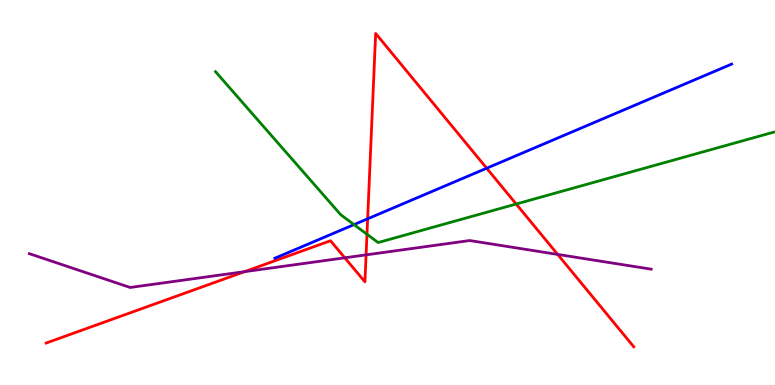[{'lines': ['blue', 'red'], 'intersections': [{'x': 4.74, 'y': 4.32}, {'x': 6.28, 'y': 5.63}]}, {'lines': ['green', 'red'], 'intersections': [{'x': 4.74, 'y': 3.92}, {'x': 6.66, 'y': 4.7}]}, {'lines': ['purple', 'red'], 'intersections': [{'x': 3.16, 'y': 2.94}, {'x': 4.45, 'y': 3.3}, {'x': 4.72, 'y': 3.38}, {'x': 7.2, 'y': 3.39}]}, {'lines': ['blue', 'green'], 'intersections': [{'x': 4.57, 'y': 4.17}]}, {'lines': ['blue', 'purple'], 'intersections': []}, {'lines': ['green', 'purple'], 'intersections': []}]